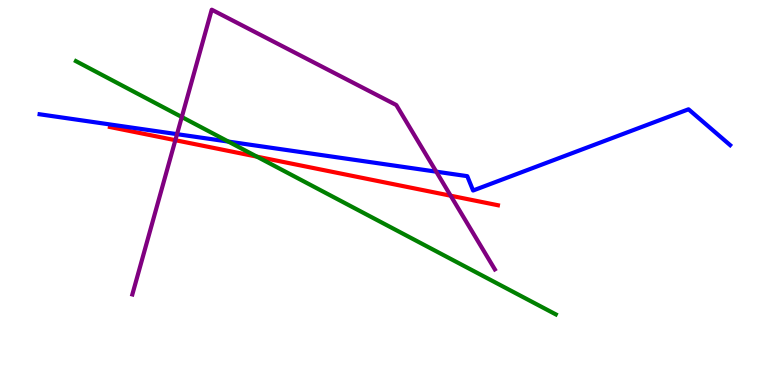[{'lines': ['blue', 'red'], 'intersections': []}, {'lines': ['green', 'red'], 'intersections': [{'x': 3.31, 'y': 5.93}]}, {'lines': ['purple', 'red'], 'intersections': [{'x': 2.26, 'y': 6.36}, {'x': 5.82, 'y': 4.92}]}, {'lines': ['blue', 'green'], 'intersections': [{'x': 2.95, 'y': 6.32}]}, {'lines': ['blue', 'purple'], 'intersections': [{'x': 2.28, 'y': 6.52}, {'x': 5.63, 'y': 5.54}]}, {'lines': ['green', 'purple'], 'intersections': [{'x': 2.35, 'y': 6.96}]}]